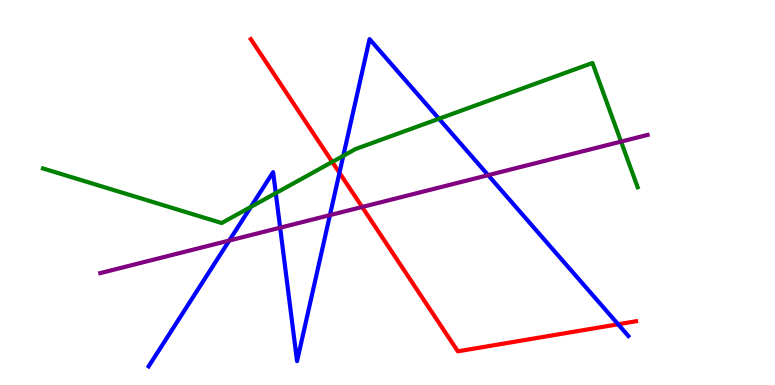[{'lines': ['blue', 'red'], 'intersections': [{'x': 4.38, 'y': 5.51}, {'x': 7.98, 'y': 1.58}]}, {'lines': ['green', 'red'], 'intersections': [{'x': 4.29, 'y': 5.79}]}, {'lines': ['purple', 'red'], 'intersections': [{'x': 4.67, 'y': 4.62}]}, {'lines': ['blue', 'green'], 'intersections': [{'x': 3.24, 'y': 4.63}, {'x': 3.56, 'y': 4.98}, {'x': 4.43, 'y': 5.95}, {'x': 5.66, 'y': 6.92}]}, {'lines': ['blue', 'purple'], 'intersections': [{'x': 2.96, 'y': 3.75}, {'x': 3.61, 'y': 4.09}, {'x': 4.26, 'y': 4.41}, {'x': 6.3, 'y': 5.45}]}, {'lines': ['green', 'purple'], 'intersections': [{'x': 8.01, 'y': 6.32}]}]